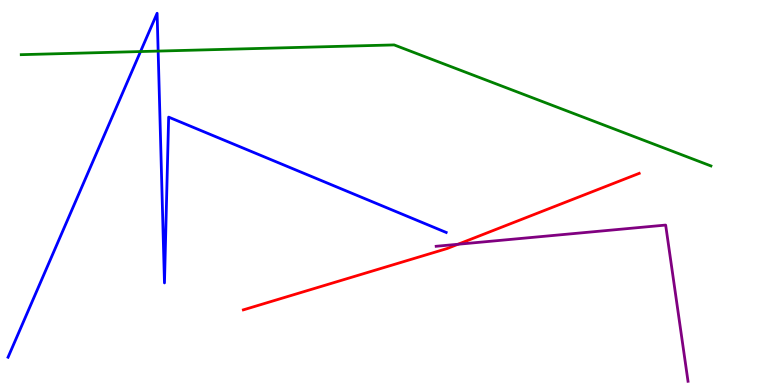[{'lines': ['blue', 'red'], 'intersections': []}, {'lines': ['green', 'red'], 'intersections': []}, {'lines': ['purple', 'red'], 'intersections': [{'x': 5.91, 'y': 3.66}]}, {'lines': ['blue', 'green'], 'intersections': [{'x': 1.81, 'y': 8.66}, {'x': 2.04, 'y': 8.67}]}, {'lines': ['blue', 'purple'], 'intersections': []}, {'lines': ['green', 'purple'], 'intersections': []}]